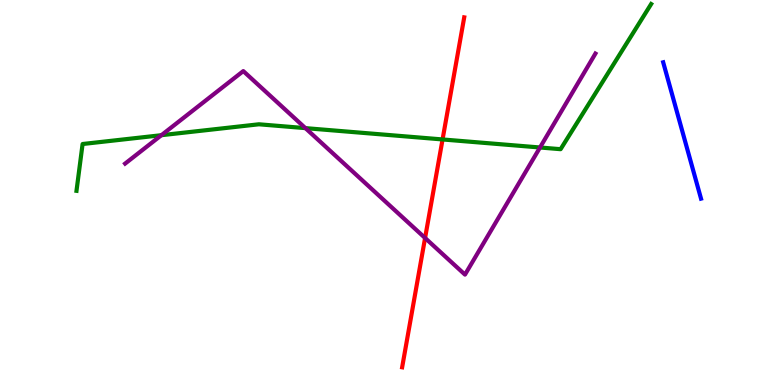[{'lines': ['blue', 'red'], 'intersections': []}, {'lines': ['green', 'red'], 'intersections': [{'x': 5.71, 'y': 6.38}]}, {'lines': ['purple', 'red'], 'intersections': [{'x': 5.48, 'y': 3.82}]}, {'lines': ['blue', 'green'], 'intersections': []}, {'lines': ['blue', 'purple'], 'intersections': []}, {'lines': ['green', 'purple'], 'intersections': [{'x': 2.08, 'y': 6.49}, {'x': 3.94, 'y': 6.67}, {'x': 6.97, 'y': 6.17}]}]